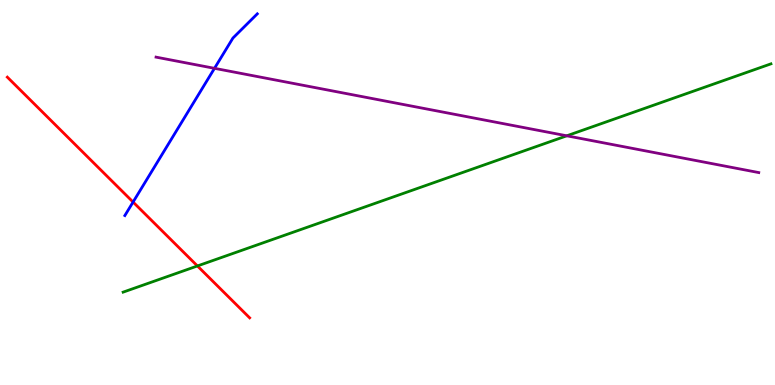[{'lines': ['blue', 'red'], 'intersections': [{'x': 1.72, 'y': 4.75}]}, {'lines': ['green', 'red'], 'intersections': [{'x': 2.55, 'y': 3.09}]}, {'lines': ['purple', 'red'], 'intersections': []}, {'lines': ['blue', 'green'], 'intersections': []}, {'lines': ['blue', 'purple'], 'intersections': [{'x': 2.77, 'y': 8.23}]}, {'lines': ['green', 'purple'], 'intersections': [{'x': 7.31, 'y': 6.47}]}]